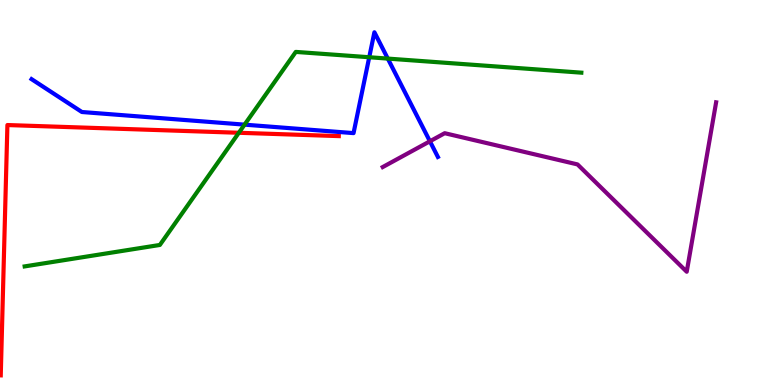[{'lines': ['blue', 'red'], 'intersections': []}, {'lines': ['green', 'red'], 'intersections': [{'x': 3.08, 'y': 6.55}]}, {'lines': ['purple', 'red'], 'intersections': []}, {'lines': ['blue', 'green'], 'intersections': [{'x': 3.16, 'y': 6.76}, {'x': 4.76, 'y': 8.51}, {'x': 5.0, 'y': 8.48}]}, {'lines': ['blue', 'purple'], 'intersections': [{'x': 5.55, 'y': 6.33}]}, {'lines': ['green', 'purple'], 'intersections': []}]